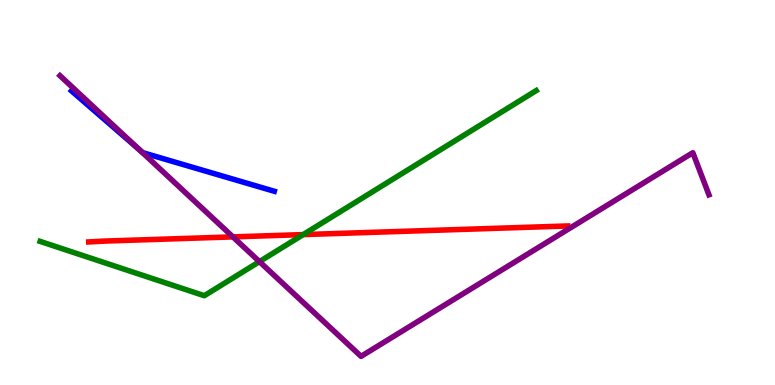[{'lines': ['blue', 'red'], 'intersections': []}, {'lines': ['green', 'red'], 'intersections': [{'x': 3.91, 'y': 3.91}]}, {'lines': ['purple', 'red'], 'intersections': [{'x': 3.01, 'y': 3.85}]}, {'lines': ['blue', 'green'], 'intersections': []}, {'lines': ['blue', 'purple'], 'intersections': [{'x': 1.81, 'y': 6.1}]}, {'lines': ['green', 'purple'], 'intersections': [{'x': 3.35, 'y': 3.2}]}]